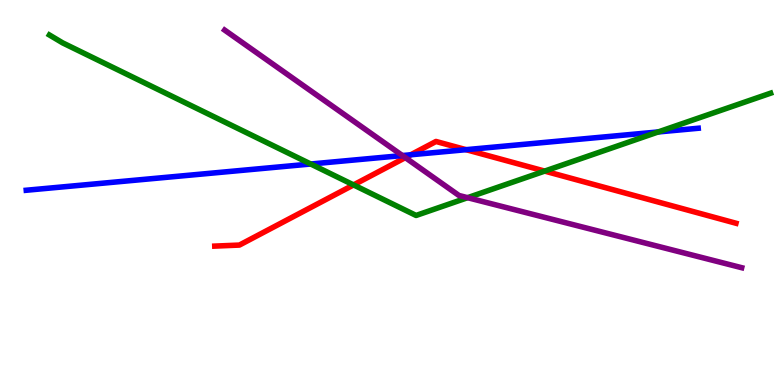[{'lines': ['blue', 'red'], 'intersections': [{'x': 5.3, 'y': 5.98}, {'x': 6.01, 'y': 6.11}]}, {'lines': ['green', 'red'], 'intersections': [{'x': 4.56, 'y': 5.2}, {'x': 7.03, 'y': 5.56}]}, {'lines': ['purple', 'red'], 'intersections': [{'x': 5.23, 'y': 5.91}]}, {'lines': ['blue', 'green'], 'intersections': [{'x': 4.01, 'y': 5.74}, {'x': 8.49, 'y': 6.57}]}, {'lines': ['blue', 'purple'], 'intersections': [{'x': 5.19, 'y': 5.96}]}, {'lines': ['green', 'purple'], 'intersections': [{'x': 6.03, 'y': 4.87}]}]